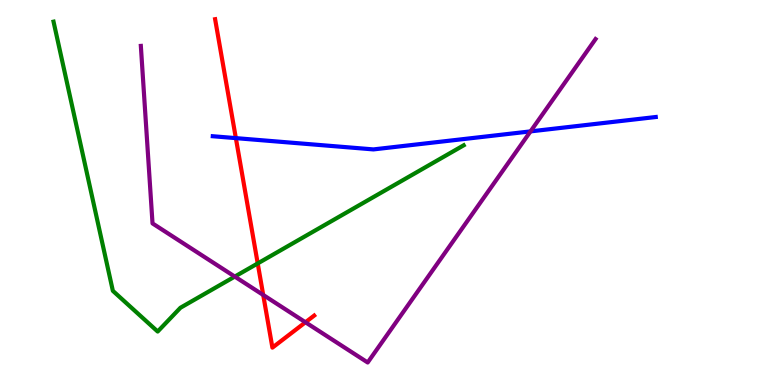[{'lines': ['blue', 'red'], 'intersections': [{'x': 3.04, 'y': 6.41}]}, {'lines': ['green', 'red'], 'intersections': [{'x': 3.33, 'y': 3.16}]}, {'lines': ['purple', 'red'], 'intersections': [{'x': 3.4, 'y': 2.34}, {'x': 3.94, 'y': 1.63}]}, {'lines': ['blue', 'green'], 'intersections': []}, {'lines': ['blue', 'purple'], 'intersections': [{'x': 6.85, 'y': 6.59}]}, {'lines': ['green', 'purple'], 'intersections': [{'x': 3.03, 'y': 2.82}]}]